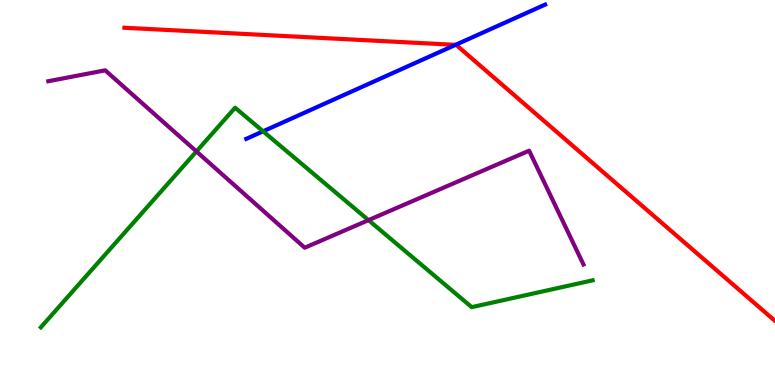[{'lines': ['blue', 'red'], 'intersections': [{'x': 5.88, 'y': 8.83}]}, {'lines': ['green', 'red'], 'intersections': []}, {'lines': ['purple', 'red'], 'intersections': []}, {'lines': ['blue', 'green'], 'intersections': [{'x': 3.39, 'y': 6.59}]}, {'lines': ['blue', 'purple'], 'intersections': []}, {'lines': ['green', 'purple'], 'intersections': [{'x': 2.53, 'y': 6.07}, {'x': 4.75, 'y': 4.28}]}]